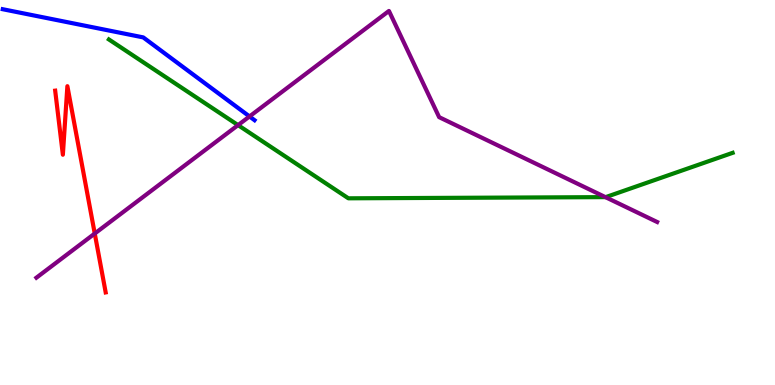[{'lines': ['blue', 'red'], 'intersections': []}, {'lines': ['green', 'red'], 'intersections': []}, {'lines': ['purple', 'red'], 'intersections': [{'x': 1.22, 'y': 3.93}]}, {'lines': ['blue', 'green'], 'intersections': []}, {'lines': ['blue', 'purple'], 'intersections': [{'x': 3.22, 'y': 6.98}]}, {'lines': ['green', 'purple'], 'intersections': [{'x': 3.07, 'y': 6.75}, {'x': 7.81, 'y': 4.88}]}]